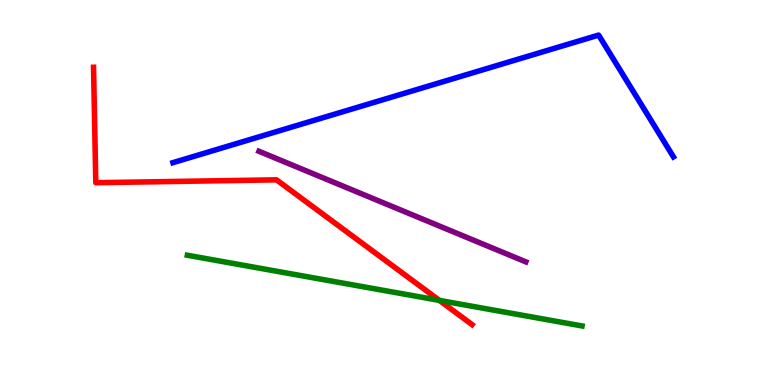[{'lines': ['blue', 'red'], 'intersections': []}, {'lines': ['green', 'red'], 'intersections': [{'x': 5.67, 'y': 2.2}]}, {'lines': ['purple', 'red'], 'intersections': []}, {'lines': ['blue', 'green'], 'intersections': []}, {'lines': ['blue', 'purple'], 'intersections': []}, {'lines': ['green', 'purple'], 'intersections': []}]